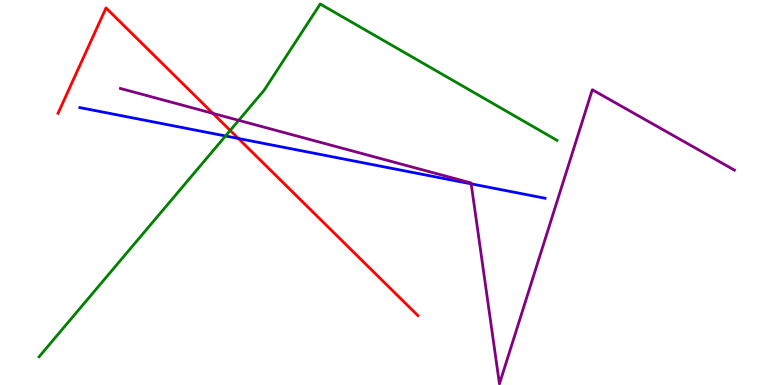[{'lines': ['blue', 'red'], 'intersections': [{'x': 3.08, 'y': 6.4}]}, {'lines': ['green', 'red'], 'intersections': [{'x': 2.97, 'y': 6.61}]}, {'lines': ['purple', 'red'], 'intersections': [{'x': 2.75, 'y': 7.06}]}, {'lines': ['blue', 'green'], 'intersections': [{'x': 2.91, 'y': 6.47}]}, {'lines': ['blue', 'purple'], 'intersections': [{'x': 6.08, 'y': 5.22}]}, {'lines': ['green', 'purple'], 'intersections': [{'x': 3.08, 'y': 6.87}]}]